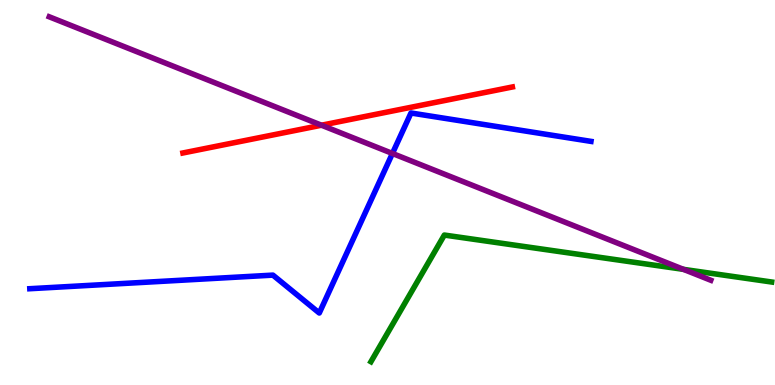[{'lines': ['blue', 'red'], 'intersections': []}, {'lines': ['green', 'red'], 'intersections': []}, {'lines': ['purple', 'red'], 'intersections': [{'x': 4.15, 'y': 6.75}]}, {'lines': ['blue', 'green'], 'intersections': []}, {'lines': ['blue', 'purple'], 'intersections': [{'x': 5.06, 'y': 6.01}]}, {'lines': ['green', 'purple'], 'intersections': [{'x': 8.82, 'y': 3.0}]}]